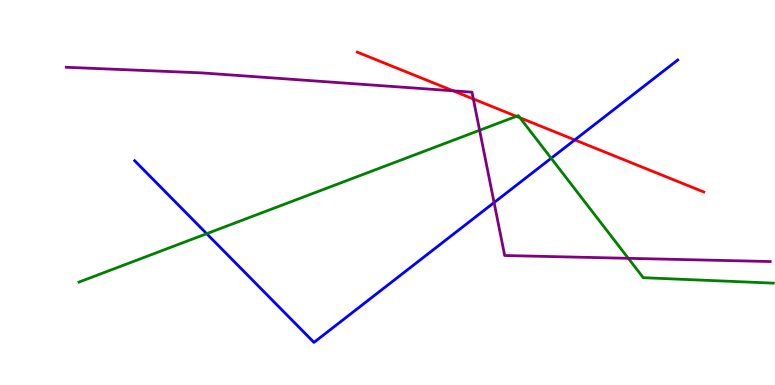[{'lines': ['blue', 'red'], 'intersections': [{'x': 7.42, 'y': 6.37}]}, {'lines': ['green', 'red'], 'intersections': [{'x': 6.66, 'y': 6.98}, {'x': 6.71, 'y': 6.94}]}, {'lines': ['purple', 'red'], 'intersections': [{'x': 5.85, 'y': 7.64}, {'x': 6.11, 'y': 7.43}]}, {'lines': ['blue', 'green'], 'intersections': [{'x': 2.67, 'y': 3.93}, {'x': 7.11, 'y': 5.89}]}, {'lines': ['blue', 'purple'], 'intersections': [{'x': 6.38, 'y': 4.74}]}, {'lines': ['green', 'purple'], 'intersections': [{'x': 6.19, 'y': 6.62}, {'x': 8.11, 'y': 3.29}]}]